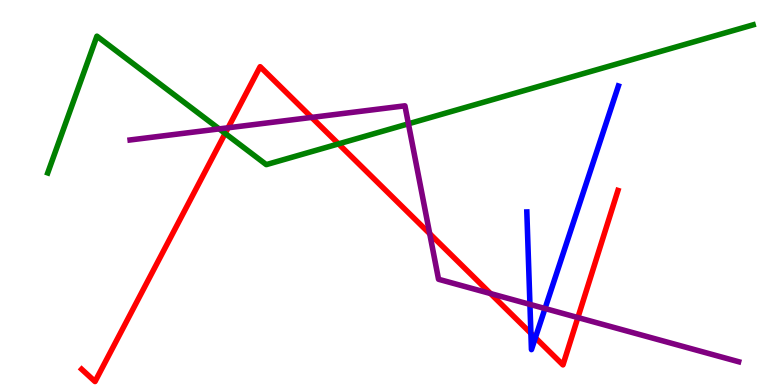[{'lines': ['blue', 'red'], 'intersections': [{'x': 6.85, 'y': 1.34}, {'x': 6.91, 'y': 1.23}]}, {'lines': ['green', 'red'], 'intersections': [{'x': 2.91, 'y': 6.53}, {'x': 4.37, 'y': 6.26}]}, {'lines': ['purple', 'red'], 'intersections': [{'x': 2.94, 'y': 6.68}, {'x': 4.02, 'y': 6.95}, {'x': 5.54, 'y': 3.93}, {'x': 6.33, 'y': 2.38}, {'x': 7.46, 'y': 1.75}]}, {'lines': ['blue', 'green'], 'intersections': []}, {'lines': ['blue', 'purple'], 'intersections': [{'x': 6.84, 'y': 2.09}, {'x': 7.03, 'y': 1.99}]}, {'lines': ['green', 'purple'], 'intersections': [{'x': 2.83, 'y': 6.65}, {'x': 5.27, 'y': 6.78}]}]